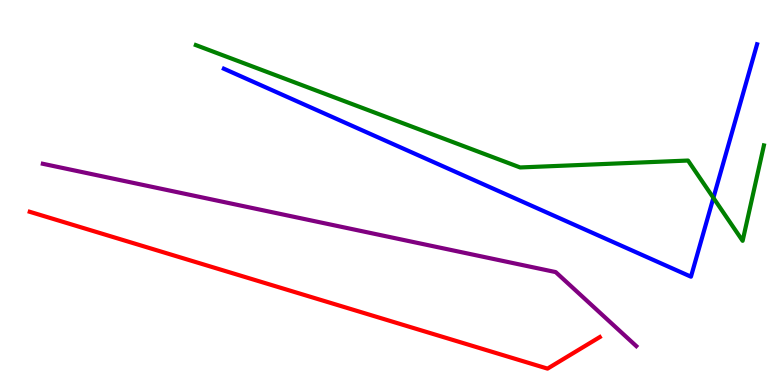[{'lines': ['blue', 'red'], 'intersections': []}, {'lines': ['green', 'red'], 'intersections': []}, {'lines': ['purple', 'red'], 'intersections': []}, {'lines': ['blue', 'green'], 'intersections': [{'x': 9.21, 'y': 4.86}]}, {'lines': ['blue', 'purple'], 'intersections': []}, {'lines': ['green', 'purple'], 'intersections': []}]